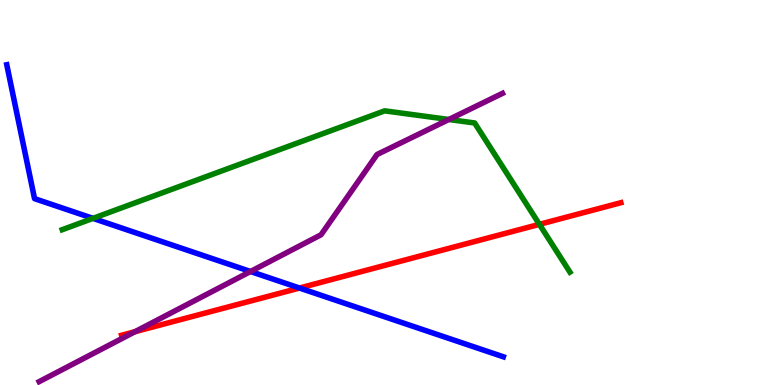[{'lines': ['blue', 'red'], 'intersections': [{'x': 3.86, 'y': 2.52}]}, {'lines': ['green', 'red'], 'intersections': [{'x': 6.96, 'y': 4.17}]}, {'lines': ['purple', 'red'], 'intersections': [{'x': 1.74, 'y': 1.38}]}, {'lines': ['blue', 'green'], 'intersections': [{'x': 1.2, 'y': 4.33}]}, {'lines': ['blue', 'purple'], 'intersections': [{'x': 3.23, 'y': 2.95}]}, {'lines': ['green', 'purple'], 'intersections': [{'x': 5.79, 'y': 6.9}]}]